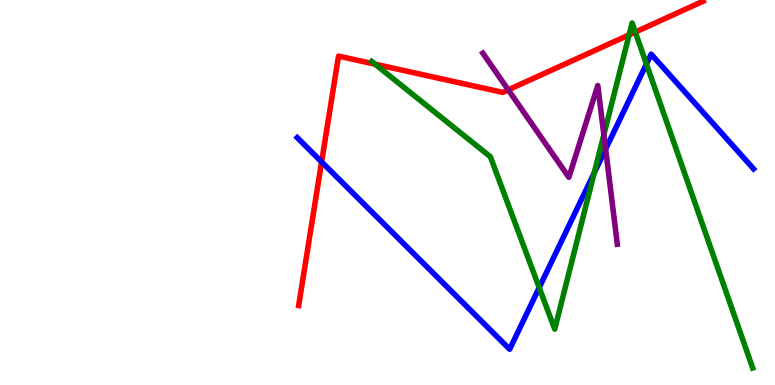[{'lines': ['blue', 'red'], 'intersections': [{'x': 4.15, 'y': 5.79}]}, {'lines': ['green', 'red'], 'intersections': [{'x': 4.84, 'y': 8.33}, {'x': 8.12, 'y': 9.09}, {'x': 8.2, 'y': 9.17}]}, {'lines': ['purple', 'red'], 'intersections': [{'x': 6.56, 'y': 7.67}]}, {'lines': ['blue', 'green'], 'intersections': [{'x': 6.96, 'y': 2.53}, {'x': 7.67, 'y': 5.51}, {'x': 8.34, 'y': 8.34}]}, {'lines': ['blue', 'purple'], 'intersections': [{'x': 7.81, 'y': 6.13}]}, {'lines': ['green', 'purple'], 'intersections': [{'x': 7.79, 'y': 6.5}]}]